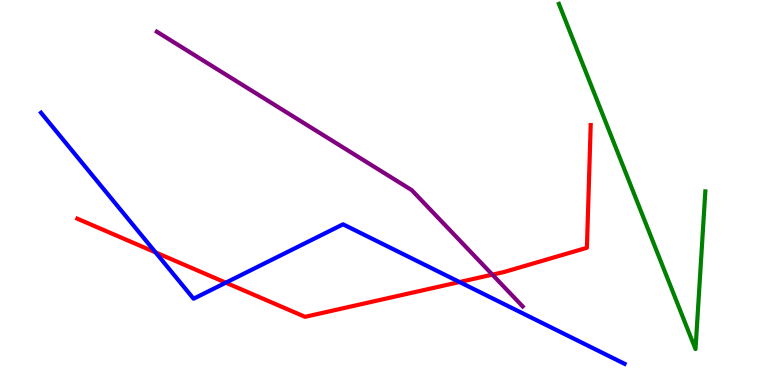[{'lines': ['blue', 'red'], 'intersections': [{'x': 2.01, 'y': 3.44}, {'x': 2.91, 'y': 2.66}, {'x': 5.93, 'y': 2.67}]}, {'lines': ['green', 'red'], 'intersections': []}, {'lines': ['purple', 'red'], 'intersections': [{'x': 6.35, 'y': 2.87}]}, {'lines': ['blue', 'green'], 'intersections': []}, {'lines': ['blue', 'purple'], 'intersections': []}, {'lines': ['green', 'purple'], 'intersections': []}]